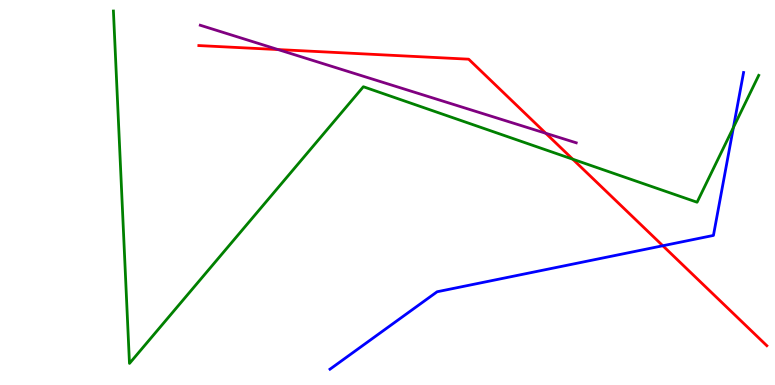[{'lines': ['blue', 'red'], 'intersections': [{'x': 8.55, 'y': 3.62}]}, {'lines': ['green', 'red'], 'intersections': [{'x': 7.39, 'y': 5.86}]}, {'lines': ['purple', 'red'], 'intersections': [{'x': 3.59, 'y': 8.71}, {'x': 7.04, 'y': 6.54}]}, {'lines': ['blue', 'green'], 'intersections': [{'x': 9.46, 'y': 6.69}]}, {'lines': ['blue', 'purple'], 'intersections': []}, {'lines': ['green', 'purple'], 'intersections': []}]